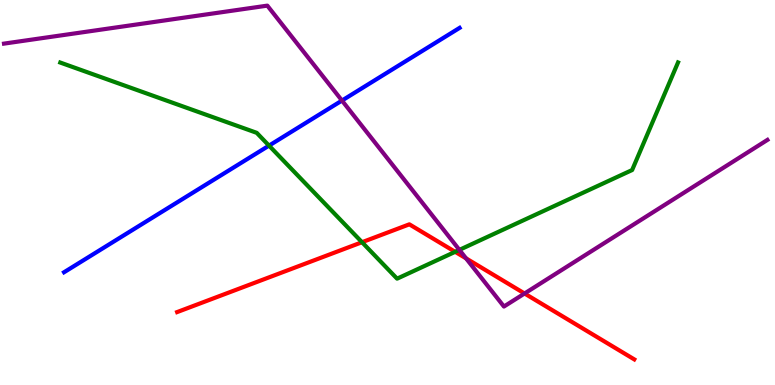[{'lines': ['blue', 'red'], 'intersections': []}, {'lines': ['green', 'red'], 'intersections': [{'x': 4.67, 'y': 3.71}, {'x': 5.87, 'y': 3.46}]}, {'lines': ['purple', 'red'], 'intersections': [{'x': 6.01, 'y': 3.29}, {'x': 6.77, 'y': 2.38}]}, {'lines': ['blue', 'green'], 'intersections': [{'x': 3.47, 'y': 6.22}]}, {'lines': ['blue', 'purple'], 'intersections': [{'x': 4.41, 'y': 7.39}]}, {'lines': ['green', 'purple'], 'intersections': [{'x': 5.93, 'y': 3.51}]}]